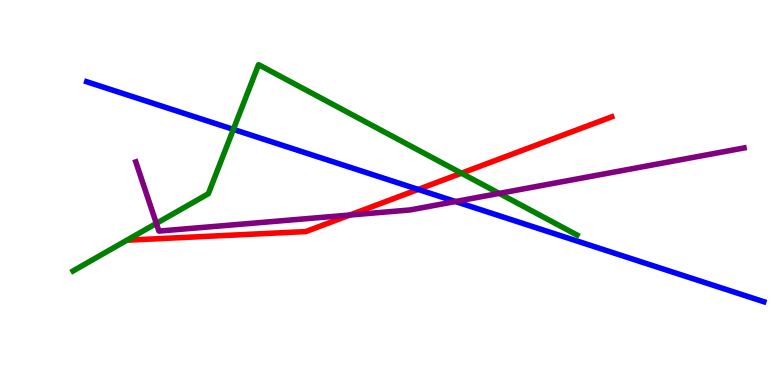[{'lines': ['blue', 'red'], 'intersections': [{'x': 5.4, 'y': 5.08}]}, {'lines': ['green', 'red'], 'intersections': [{'x': 5.95, 'y': 5.5}]}, {'lines': ['purple', 'red'], 'intersections': [{'x': 4.51, 'y': 4.41}]}, {'lines': ['blue', 'green'], 'intersections': [{'x': 3.01, 'y': 6.64}]}, {'lines': ['blue', 'purple'], 'intersections': [{'x': 5.88, 'y': 4.77}]}, {'lines': ['green', 'purple'], 'intersections': [{'x': 2.02, 'y': 4.2}, {'x': 6.44, 'y': 4.98}]}]